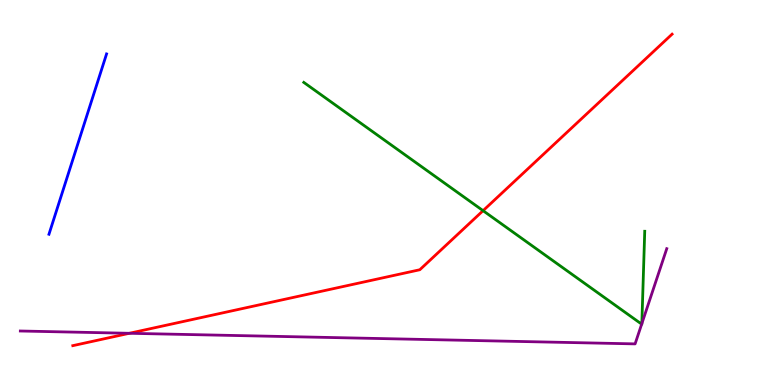[{'lines': ['blue', 'red'], 'intersections': []}, {'lines': ['green', 'red'], 'intersections': [{'x': 6.23, 'y': 4.53}]}, {'lines': ['purple', 'red'], 'intersections': [{'x': 1.67, 'y': 1.34}]}, {'lines': ['blue', 'green'], 'intersections': []}, {'lines': ['blue', 'purple'], 'intersections': []}, {'lines': ['green', 'purple'], 'intersections': [{'x': 8.28, 'y': 1.58}, {'x': 8.28, 'y': 1.59}]}]